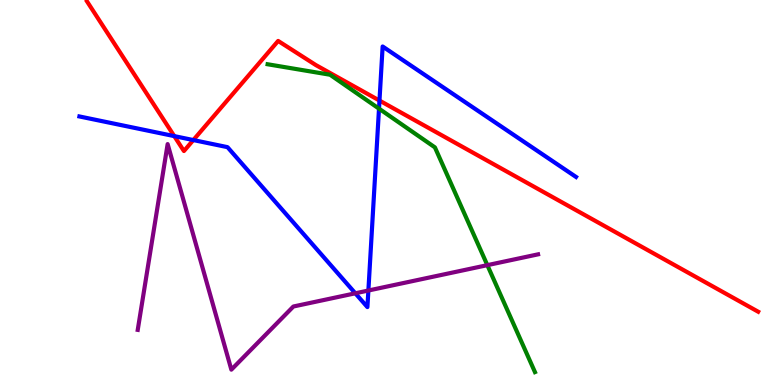[{'lines': ['blue', 'red'], 'intersections': [{'x': 2.25, 'y': 6.46}, {'x': 2.49, 'y': 6.36}, {'x': 4.9, 'y': 7.39}]}, {'lines': ['green', 'red'], 'intersections': []}, {'lines': ['purple', 'red'], 'intersections': []}, {'lines': ['blue', 'green'], 'intersections': [{'x': 4.89, 'y': 7.18}]}, {'lines': ['blue', 'purple'], 'intersections': [{'x': 4.58, 'y': 2.38}, {'x': 4.75, 'y': 2.45}]}, {'lines': ['green', 'purple'], 'intersections': [{'x': 6.29, 'y': 3.11}]}]